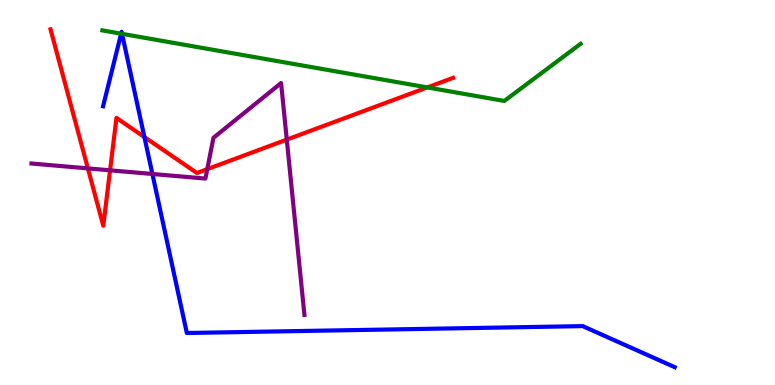[{'lines': ['blue', 'red'], 'intersections': [{'x': 1.86, 'y': 6.44}]}, {'lines': ['green', 'red'], 'intersections': [{'x': 5.51, 'y': 7.73}]}, {'lines': ['purple', 'red'], 'intersections': [{'x': 1.13, 'y': 5.63}, {'x': 1.42, 'y': 5.58}, {'x': 2.67, 'y': 5.61}, {'x': 3.7, 'y': 6.37}]}, {'lines': ['blue', 'green'], 'intersections': [{'x': 1.56, 'y': 9.13}, {'x': 1.57, 'y': 9.12}]}, {'lines': ['blue', 'purple'], 'intersections': [{'x': 1.97, 'y': 5.48}]}, {'lines': ['green', 'purple'], 'intersections': []}]